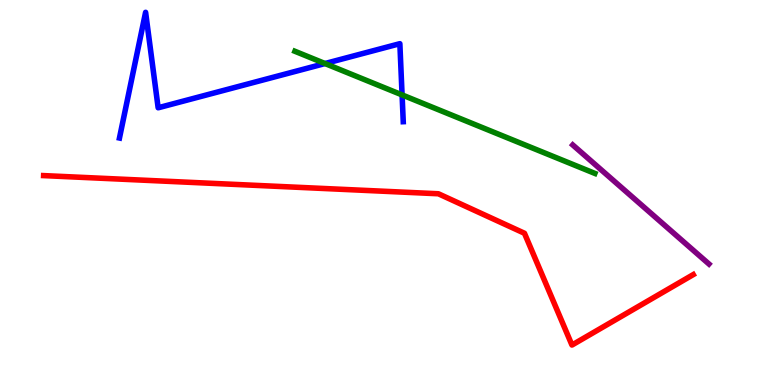[{'lines': ['blue', 'red'], 'intersections': []}, {'lines': ['green', 'red'], 'intersections': []}, {'lines': ['purple', 'red'], 'intersections': []}, {'lines': ['blue', 'green'], 'intersections': [{'x': 4.19, 'y': 8.35}, {'x': 5.19, 'y': 7.53}]}, {'lines': ['blue', 'purple'], 'intersections': []}, {'lines': ['green', 'purple'], 'intersections': []}]